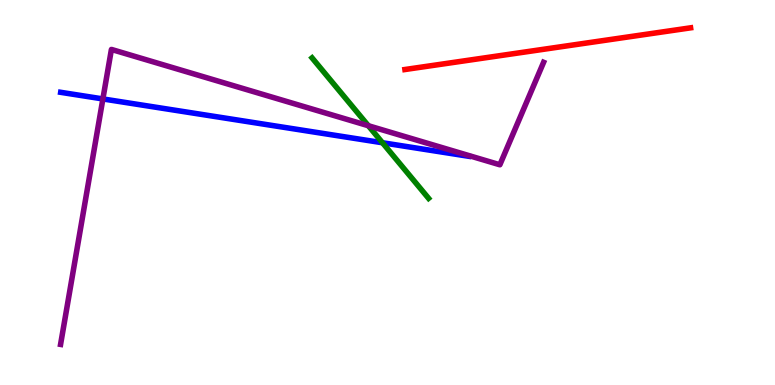[{'lines': ['blue', 'red'], 'intersections': []}, {'lines': ['green', 'red'], 'intersections': []}, {'lines': ['purple', 'red'], 'intersections': []}, {'lines': ['blue', 'green'], 'intersections': [{'x': 4.94, 'y': 6.29}]}, {'lines': ['blue', 'purple'], 'intersections': [{'x': 1.33, 'y': 7.43}]}, {'lines': ['green', 'purple'], 'intersections': [{'x': 4.75, 'y': 6.73}]}]